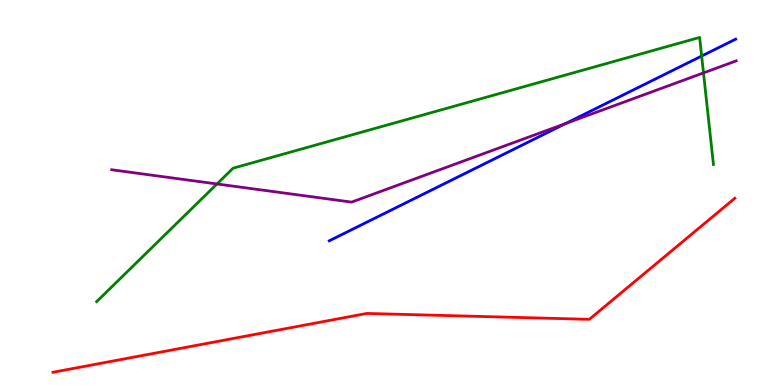[{'lines': ['blue', 'red'], 'intersections': []}, {'lines': ['green', 'red'], 'intersections': []}, {'lines': ['purple', 'red'], 'intersections': []}, {'lines': ['blue', 'green'], 'intersections': [{'x': 9.05, 'y': 8.54}]}, {'lines': ['blue', 'purple'], 'intersections': [{'x': 7.3, 'y': 6.79}]}, {'lines': ['green', 'purple'], 'intersections': [{'x': 2.8, 'y': 5.22}, {'x': 9.08, 'y': 8.11}]}]